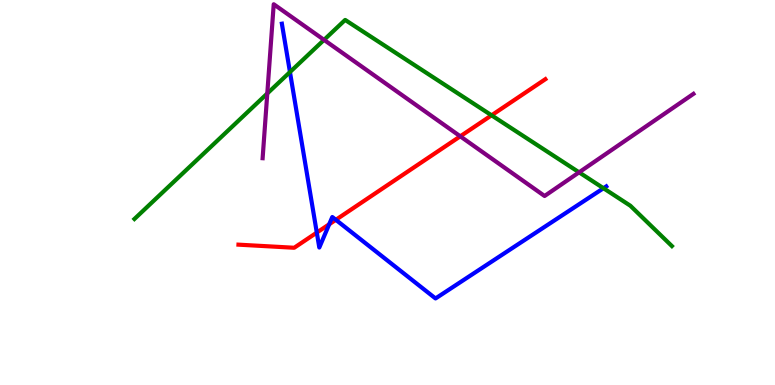[{'lines': ['blue', 'red'], 'intersections': [{'x': 4.09, 'y': 3.96}, {'x': 4.25, 'y': 4.17}, {'x': 4.33, 'y': 4.29}]}, {'lines': ['green', 'red'], 'intersections': [{'x': 6.34, 'y': 7.0}]}, {'lines': ['purple', 'red'], 'intersections': [{'x': 5.94, 'y': 6.46}]}, {'lines': ['blue', 'green'], 'intersections': [{'x': 3.74, 'y': 8.13}, {'x': 7.79, 'y': 5.11}]}, {'lines': ['blue', 'purple'], 'intersections': []}, {'lines': ['green', 'purple'], 'intersections': [{'x': 3.45, 'y': 7.57}, {'x': 4.18, 'y': 8.96}, {'x': 7.47, 'y': 5.52}]}]